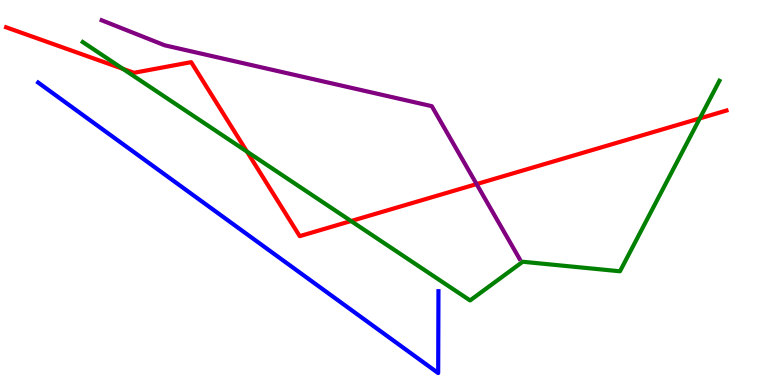[{'lines': ['blue', 'red'], 'intersections': []}, {'lines': ['green', 'red'], 'intersections': [{'x': 1.59, 'y': 8.21}, {'x': 3.19, 'y': 6.06}, {'x': 4.53, 'y': 4.26}, {'x': 9.03, 'y': 6.92}]}, {'lines': ['purple', 'red'], 'intersections': [{'x': 6.15, 'y': 5.22}]}, {'lines': ['blue', 'green'], 'intersections': []}, {'lines': ['blue', 'purple'], 'intersections': []}, {'lines': ['green', 'purple'], 'intersections': []}]